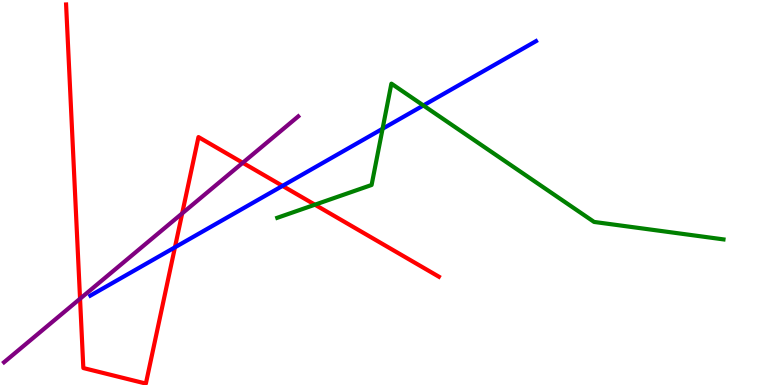[{'lines': ['blue', 'red'], 'intersections': [{'x': 2.26, 'y': 3.58}, {'x': 3.65, 'y': 5.17}]}, {'lines': ['green', 'red'], 'intersections': [{'x': 4.06, 'y': 4.68}]}, {'lines': ['purple', 'red'], 'intersections': [{'x': 1.03, 'y': 2.24}, {'x': 2.35, 'y': 4.46}, {'x': 3.13, 'y': 5.77}]}, {'lines': ['blue', 'green'], 'intersections': [{'x': 4.94, 'y': 6.66}, {'x': 5.46, 'y': 7.26}]}, {'lines': ['blue', 'purple'], 'intersections': []}, {'lines': ['green', 'purple'], 'intersections': []}]